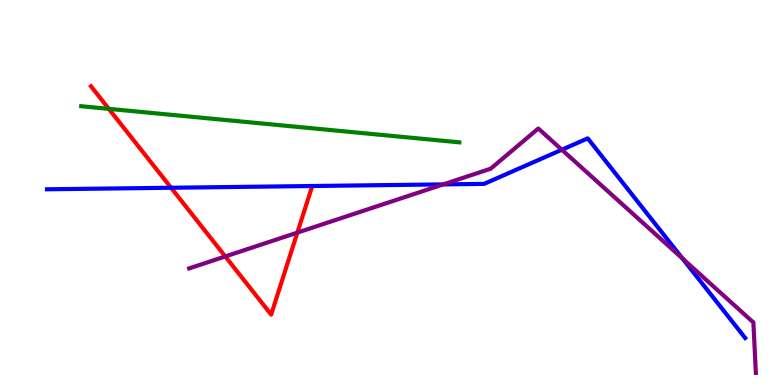[{'lines': ['blue', 'red'], 'intersections': [{'x': 2.21, 'y': 5.12}]}, {'lines': ['green', 'red'], 'intersections': [{'x': 1.4, 'y': 7.17}]}, {'lines': ['purple', 'red'], 'intersections': [{'x': 2.91, 'y': 3.34}, {'x': 3.84, 'y': 3.96}]}, {'lines': ['blue', 'green'], 'intersections': []}, {'lines': ['blue', 'purple'], 'intersections': [{'x': 5.72, 'y': 5.21}, {'x': 7.25, 'y': 6.11}, {'x': 8.81, 'y': 3.28}]}, {'lines': ['green', 'purple'], 'intersections': []}]